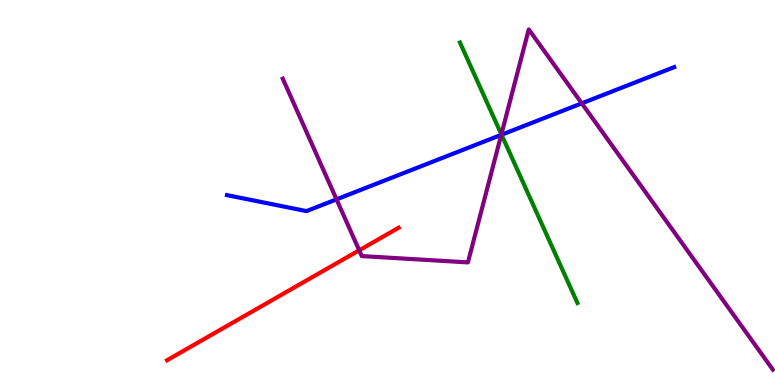[{'lines': ['blue', 'red'], 'intersections': []}, {'lines': ['green', 'red'], 'intersections': []}, {'lines': ['purple', 'red'], 'intersections': [{'x': 4.64, 'y': 3.5}]}, {'lines': ['blue', 'green'], 'intersections': [{'x': 6.47, 'y': 6.5}]}, {'lines': ['blue', 'purple'], 'intersections': [{'x': 4.34, 'y': 4.82}, {'x': 6.47, 'y': 6.5}, {'x': 7.51, 'y': 7.32}]}, {'lines': ['green', 'purple'], 'intersections': [{'x': 6.47, 'y': 6.51}]}]